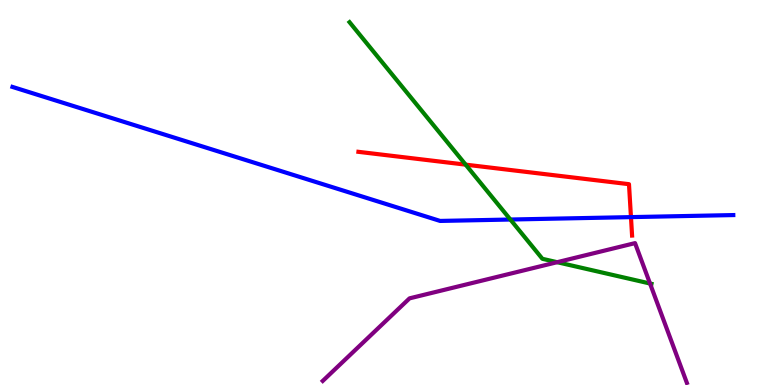[{'lines': ['blue', 'red'], 'intersections': [{'x': 8.14, 'y': 4.36}]}, {'lines': ['green', 'red'], 'intersections': [{'x': 6.01, 'y': 5.72}]}, {'lines': ['purple', 'red'], 'intersections': []}, {'lines': ['blue', 'green'], 'intersections': [{'x': 6.59, 'y': 4.3}]}, {'lines': ['blue', 'purple'], 'intersections': []}, {'lines': ['green', 'purple'], 'intersections': [{'x': 7.19, 'y': 3.19}, {'x': 8.39, 'y': 2.64}]}]